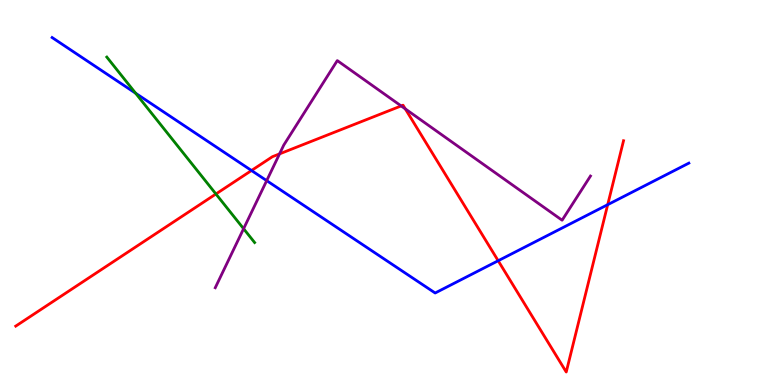[{'lines': ['blue', 'red'], 'intersections': [{'x': 3.25, 'y': 5.57}, {'x': 6.43, 'y': 3.23}, {'x': 7.84, 'y': 4.68}]}, {'lines': ['green', 'red'], 'intersections': [{'x': 2.79, 'y': 4.96}]}, {'lines': ['purple', 'red'], 'intersections': [{'x': 3.61, 'y': 6.0}, {'x': 5.18, 'y': 7.25}, {'x': 5.23, 'y': 7.17}]}, {'lines': ['blue', 'green'], 'intersections': [{'x': 1.75, 'y': 7.58}]}, {'lines': ['blue', 'purple'], 'intersections': [{'x': 3.44, 'y': 5.31}]}, {'lines': ['green', 'purple'], 'intersections': [{'x': 3.14, 'y': 4.06}]}]